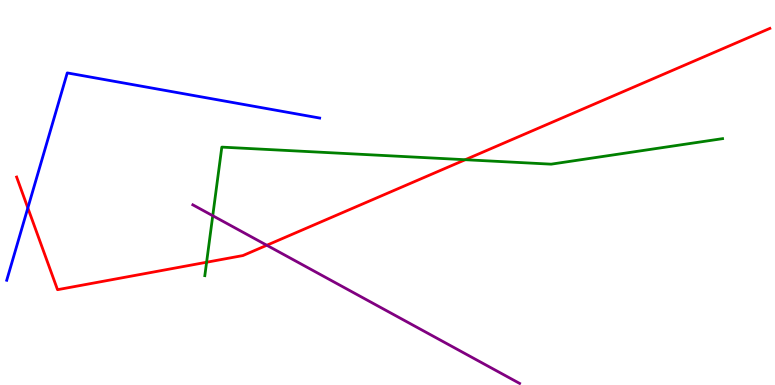[{'lines': ['blue', 'red'], 'intersections': [{'x': 0.359, 'y': 4.6}]}, {'lines': ['green', 'red'], 'intersections': [{'x': 2.67, 'y': 3.19}, {'x': 6.0, 'y': 5.85}]}, {'lines': ['purple', 'red'], 'intersections': [{'x': 3.44, 'y': 3.63}]}, {'lines': ['blue', 'green'], 'intersections': []}, {'lines': ['blue', 'purple'], 'intersections': []}, {'lines': ['green', 'purple'], 'intersections': [{'x': 2.75, 'y': 4.4}]}]